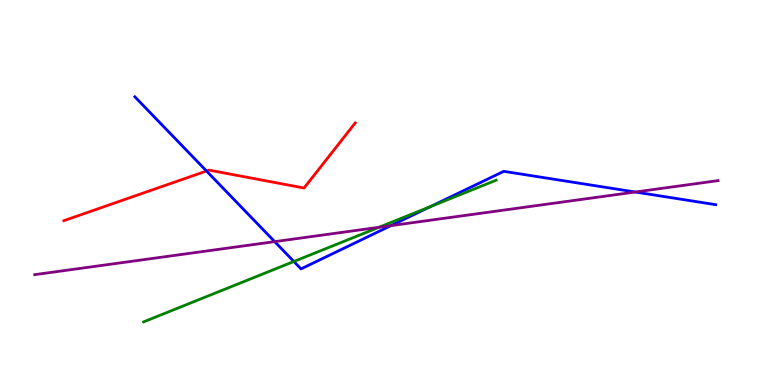[{'lines': ['blue', 'red'], 'intersections': [{'x': 2.66, 'y': 5.56}]}, {'lines': ['green', 'red'], 'intersections': []}, {'lines': ['purple', 'red'], 'intersections': []}, {'lines': ['blue', 'green'], 'intersections': [{'x': 3.79, 'y': 3.21}, {'x': 5.56, 'y': 4.64}]}, {'lines': ['blue', 'purple'], 'intersections': [{'x': 3.54, 'y': 3.72}, {'x': 5.04, 'y': 4.14}, {'x': 8.2, 'y': 5.01}]}, {'lines': ['green', 'purple'], 'intersections': [{'x': 4.89, 'y': 4.1}]}]